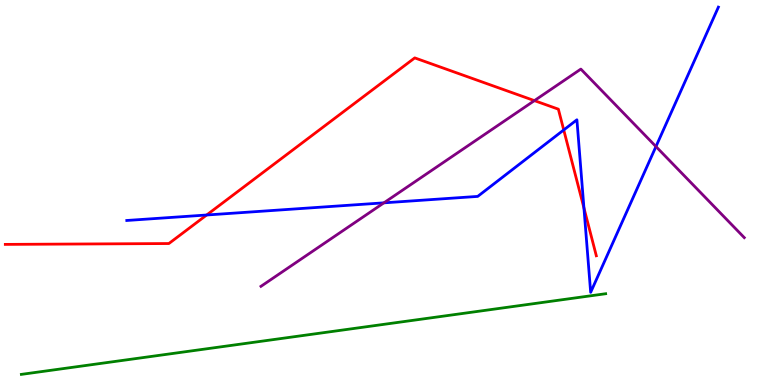[{'lines': ['blue', 'red'], 'intersections': [{'x': 2.67, 'y': 4.42}, {'x': 7.27, 'y': 6.62}, {'x': 7.53, 'y': 4.6}]}, {'lines': ['green', 'red'], 'intersections': []}, {'lines': ['purple', 'red'], 'intersections': [{'x': 6.9, 'y': 7.39}]}, {'lines': ['blue', 'green'], 'intersections': []}, {'lines': ['blue', 'purple'], 'intersections': [{'x': 4.95, 'y': 4.73}, {'x': 8.46, 'y': 6.19}]}, {'lines': ['green', 'purple'], 'intersections': []}]